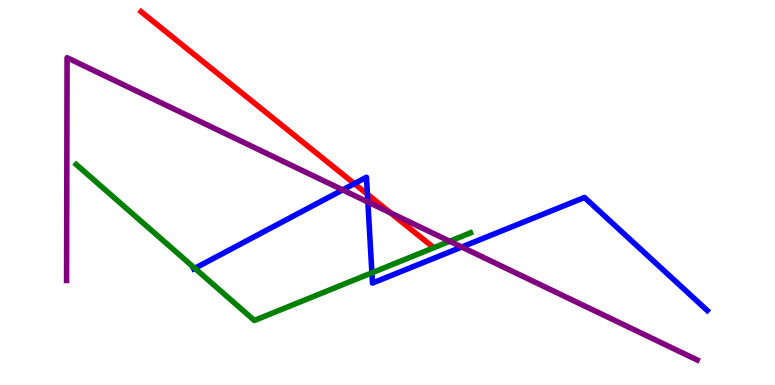[{'lines': ['blue', 'red'], 'intersections': [{'x': 4.57, 'y': 5.23}, {'x': 4.74, 'y': 4.96}]}, {'lines': ['green', 'red'], 'intersections': []}, {'lines': ['purple', 'red'], 'intersections': [{'x': 5.04, 'y': 4.47}]}, {'lines': ['blue', 'green'], 'intersections': [{'x': 2.51, 'y': 3.03}, {'x': 4.8, 'y': 2.91}]}, {'lines': ['blue', 'purple'], 'intersections': [{'x': 4.42, 'y': 5.07}, {'x': 4.75, 'y': 4.75}, {'x': 5.96, 'y': 3.58}]}, {'lines': ['green', 'purple'], 'intersections': [{'x': 5.8, 'y': 3.73}]}]